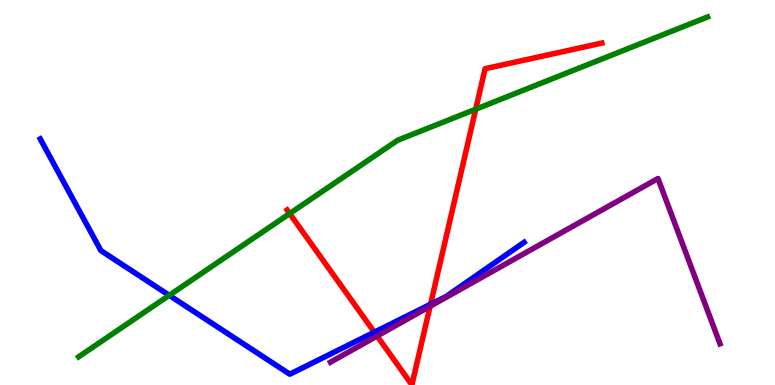[{'lines': ['blue', 'red'], 'intersections': [{'x': 4.83, 'y': 1.37}, {'x': 5.56, 'y': 2.1}]}, {'lines': ['green', 'red'], 'intersections': [{'x': 3.74, 'y': 4.45}, {'x': 6.14, 'y': 7.16}]}, {'lines': ['purple', 'red'], 'intersections': [{'x': 4.87, 'y': 1.27}, {'x': 5.55, 'y': 2.04}]}, {'lines': ['blue', 'green'], 'intersections': [{'x': 2.18, 'y': 2.33}]}, {'lines': ['blue', 'purple'], 'intersections': []}, {'lines': ['green', 'purple'], 'intersections': []}]